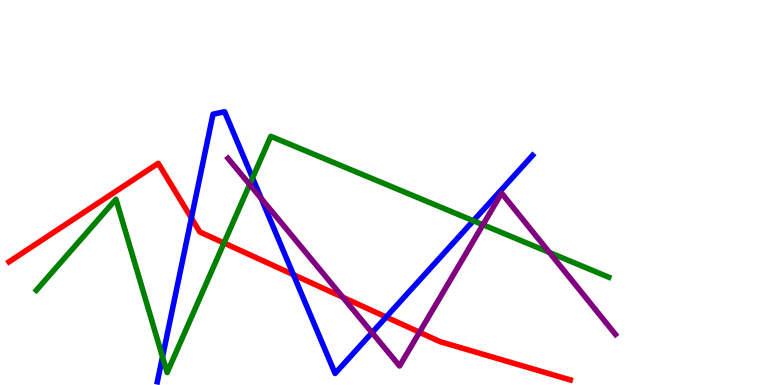[{'lines': ['blue', 'red'], 'intersections': [{'x': 2.47, 'y': 4.34}, {'x': 3.79, 'y': 2.87}, {'x': 4.98, 'y': 1.77}]}, {'lines': ['green', 'red'], 'intersections': [{'x': 2.89, 'y': 3.69}]}, {'lines': ['purple', 'red'], 'intersections': [{'x': 4.42, 'y': 2.28}, {'x': 5.41, 'y': 1.37}]}, {'lines': ['blue', 'green'], 'intersections': [{'x': 2.1, 'y': 0.73}, {'x': 3.26, 'y': 5.38}, {'x': 6.11, 'y': 4.27}]}, {'lines': ['blue', 'purple'], 'intersections': [{'x': 3.37, 'y': 4.84}, {'x': 4.8, 'y': 1.36}]}, {'lines': ['green', 'purple'], 'intersections': [{'x': 3.22, 'y': 5.21}, {'x': 6.23, 'y': 4.16}, {'x': 7.09, 'y': 3.44}]}]